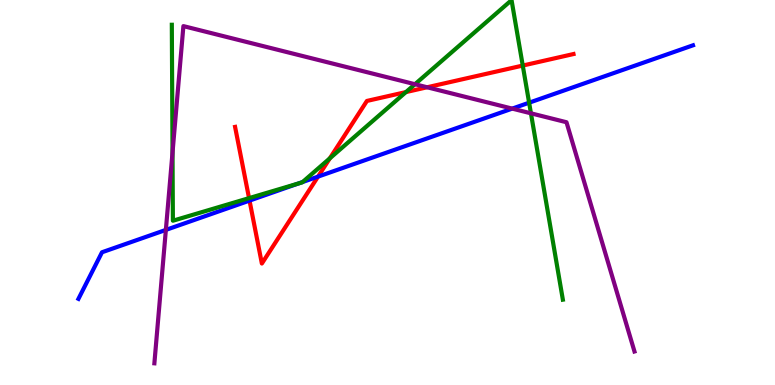[{'lines': ['blue', 'red'], 'intersections': [{'x': 3.22, 'y': 4.79}, {'x': 4.1, 'y': 5.41}]}, {'lines': ['green', 'red'], 'intersections': [{'x': 3.21, 'y': 4.85}, {'x': 4.26, 'y': 5.89}, {'x': 5.24, 'y': 7.61}, {'x': 6.75, 'y': 8.3}]}, {'lines': ['purple', 'red'], 'intersections': [{'x': 5.51, 'y': 7.73}]}, {'lines': ['blue', 'green'], 'intersections': [{'x': 3.85, 'y': 5.23}, {'x': 3.9, 'y': 5.27}, {'x': 6.83, 'y': 7.33}]}, {'lines': ['blue', 'purple'], 'intersections': [{'x': 2.14, 'y': 4.03}, {'x': 6.61, 'y': 7.18}]}, {'lines': ['green', 'purple'], 'intersections': [{'x': 2.23, 'y': 6.04}, {'x': 5.35, 'y': 7.81}, {'x': 6.85, 'y': 7.06}]}]